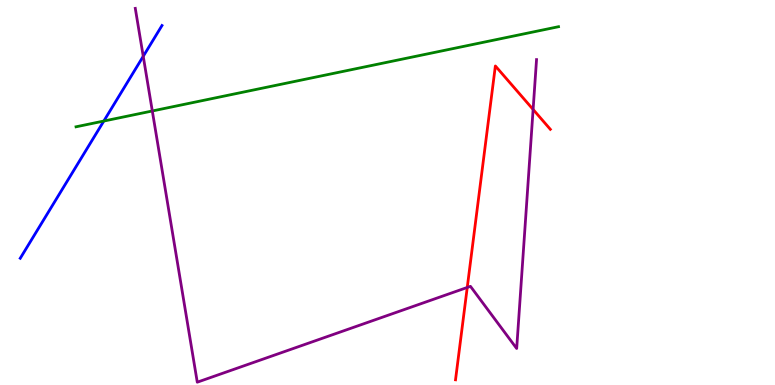[{'lines': ['blue', 'red'], 'intersections': []}, {'lines': ['green', 'red'], 'intersections': []}, {'lines': ['purple', 'red'], 'intersections': [{'x': 6.03, 'y': 2.53}, {'x': 6.88, 'y': 7.16}]}, {'lines': ['blue', 'green'], 'intersections': [{'x': 1.34, 'y': 6.86}]}, {'lines': ['blue', 'purple'], 'intersections': [{'x': 1.85, 'y': 8.54}]}, {'lines': ['green', 'purple'], 'intersections': [{'x': 1.97, 'y': 7.12}]}]